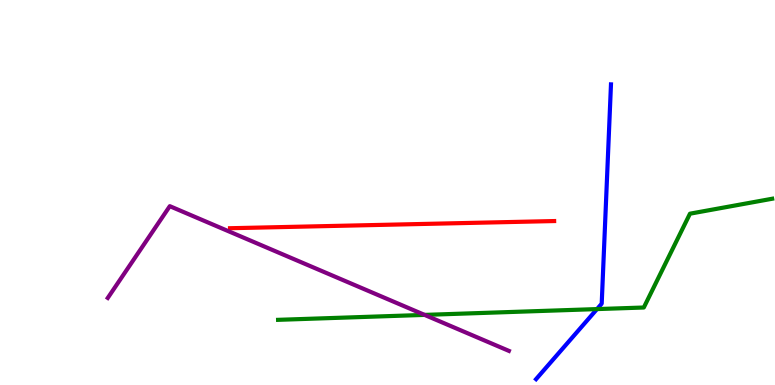[{'lines': ['blue', 'red'], 'intersections': []}, {'lines': ['green', 'red'], 'intersections': []}, {'lines': ['purple', 'red'], 'intersections': []}, {'lines': ['blue', 'green'], 'intersections': [{'x': 7.7, 'y': 1.97}]}, {'lines': ['blue', 'purple'], 'intersections': []}, {'lines': ['green', 'purple'], 'intersections': [{'x': 5.48, 'y': 1.82}]}]